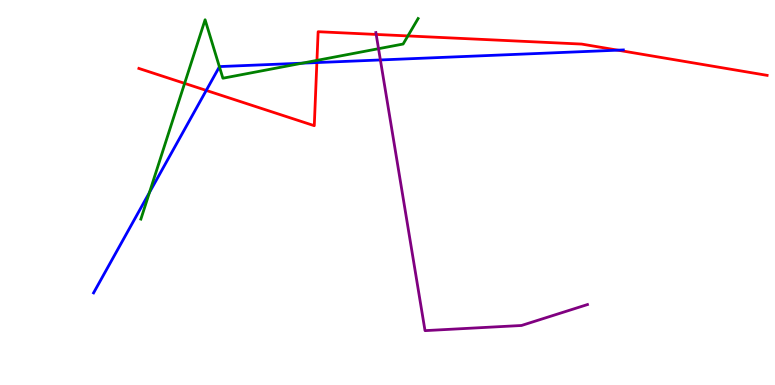[{'lines': ['blue', 'red'], 'intersections': [{'x': 2.66, 'y': 7.65}, {'x': 4.09, 'y': 8.37}, {'x': 7.97, 'y': 8.7}]}, {'lines': ['green', 'red'], 'intersections': [{'x': 2.38, 'y': 7.83}, {'x': 4.09, 'y': 8.43}, {'x': 5.26, 'y': 9.07}]}, {'lines': ['purple', 'red'], 'intersections': [{'x': 4.85, 'y': 9.11}]}, {'lines': ['blue', 'green'], 'intersections': [{'x': 1.93, 'y': 5.0}, {'x': 2.83, 'y': 8.27}, {'x': 3.9, 'y': 8.36}]}, {'lines': ['blue', 'purple'], 'intersections': [{'x': 4.91, 'y': 8.44}]}, {'lines': ['green', 'purple'], 'intersections': [{'x': 4.88, 'y': 8.74}]}]